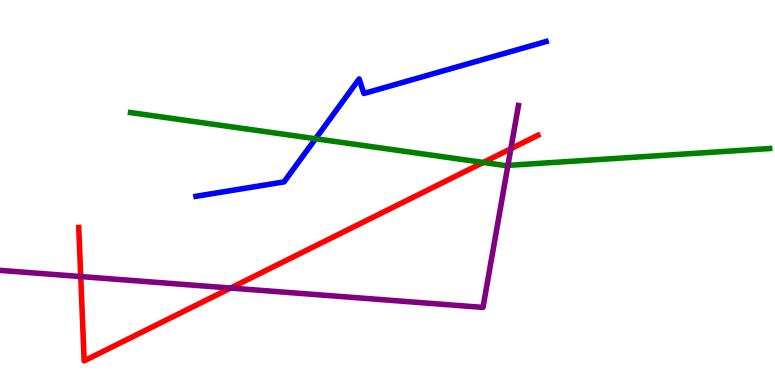[{'lines': ['blue', 'red'], 'intersections': []}, {'lines': ['green', 'red'], 'intersections': [{'x': 6.24, 'y': 5.78}]}, {'lines': ['purple', 'red'], 'intersections': [{'x': 1.04, 'y': 2.82}, {'x': 2.98, 'y': 2.52}, {'x': 6.59, 'y': 6.14}]}, {'lines': ['blue', 'green'], 'intersections': [{'x': 4.07, 'y': 6.4}]}, {'lines': ['blue', 'purple'], 'intersections': []}, {'lines': ['green', 'purple'], 'intersections': [{'x': 6.55, 'y': 5.7}]}]